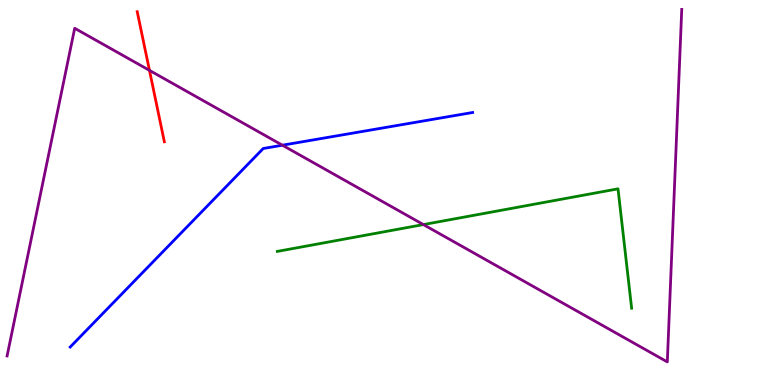[{'lines': ['blue', 'red'], 'intersections': []}, {'lines': ['green', 'red'], 'intersections': []}, {'lines': ['purple', 'red'], 'intersections': [{'x': 1.93, 'y': 8.17}]}, {'lines': ['blue', 'green'], 'intersections': []}, {'lines': ['blue', 'purple'], 'intersections': [{'x': 3.64, 'y': 6.23}]}, {'lines': ['green', 'purple'], 'intersections': [{'x': 5.46, 'y': 4.17}]}]